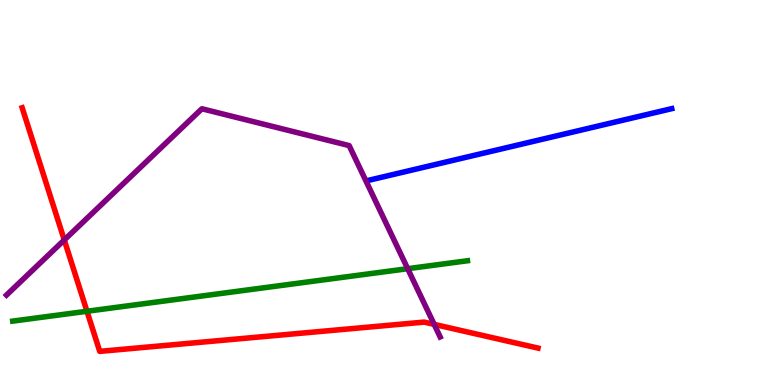[{'lines': ['blue', 'red'], 'intersections': []}, {'lines': ['green', 'red'], 'intersections': [{'x': 1.12, 'y': 1.92}]}, {'lines': ['purple', 'red'], 'intersections': [{'x': 0.829, 'y': 3.77}, {'x': 5.6, 'y': 1.57}]}, {'lines': ['blue', 'green'], 'intersections': []}, {'lines': ['blue', 'purple'], 'intersections': []}, {'lines': ['green', 'purple'], 'intersections': [{'x': 5.26, 'y': 3.02}]}]